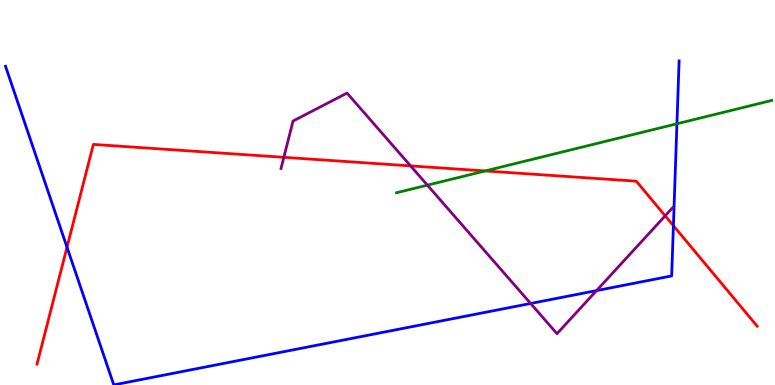[{'lines': ['blue', 'red'], 'intersections': [{'x': 0.865, 'y': 3.58}, {'x': 8.69, 'y': 4.14}]}, {'lines': ['green', 'red'], 'intersections': [{'x': 6.26, 'y': 5.56}]}, {'lines': ['purple', 'red'], 'intersections': [{'x': 3.66, 'y': 5.91}, {'x': 5.3, 'y': 5.69}, {'x': 8.58, 'y': 4.39}]}, {'lines': ['blue', 'green'], 'intersections': [{'x': 8.73, 'y': 6.79}]}, {'lines': ['blue', 'purple'], 'intersections': [{'x': 6.85, 'y': 2.12}, {'x': 7.7, 'y': 2.45}]}, {'lines': ['green', 'purple'], 'intersections': [{'x': 5.51, 'y': 5.19}]}]